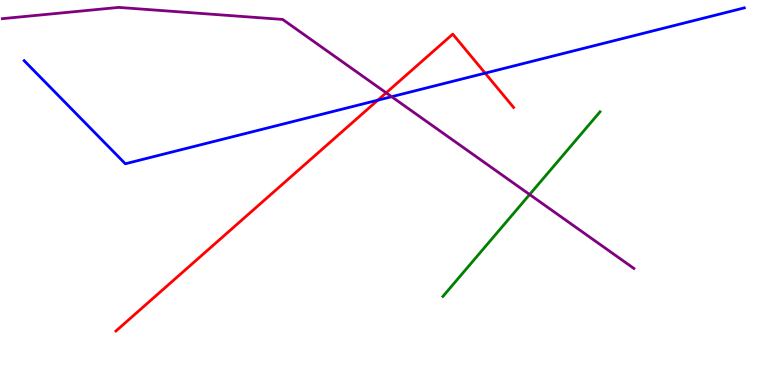[{'lines': ['blue', 'red'], 'intersections': [{'x': 4.88, 'y': 7.4}, {'x': 6.26, 'y': 8.1}]}, {'lines': ['green', 'red'], 'intersections': []}, {'lines': ['purple', 'red'], 'intersections': [{'x': 4.98, 'y': 7.59}]}, {'lines': ['blue', 'green'], 'intersections': []}, {'lines': ['blue', 'purple'], 'intersections': [{'x': 5.05, 'y': 7.49}]}, {'lines': ['green', 'purple'], 'intersections': [{'x': 6.83, 'y': 4.95}]}]